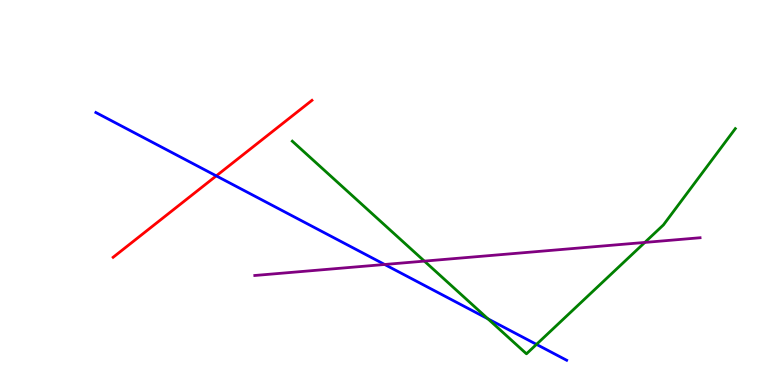[{'lines': ['blue', 'red'], 'intersections': [{'x': 2.79, 'y': 5.43}]}, {'lines': ['green', 'red'], 'intersections': []}, {'lines': ['purple', 'red'], 'intersections': []}, {'lines': ['blue', 'green'], 'intersections': [{'x': 6.3, 'y': 1.72}, {'x': 6.92, 'y': 1.06}]}, {'lines': ['blue', 'purple'], 'intersections': [{'x': 4.96, 'y': 3.13}]}, {'lines': ['green', 'purple'], 'intersections': [{'x': 5.48, 'y': 3.22}, {'x': 8.32, 'y': 3.7}]}]